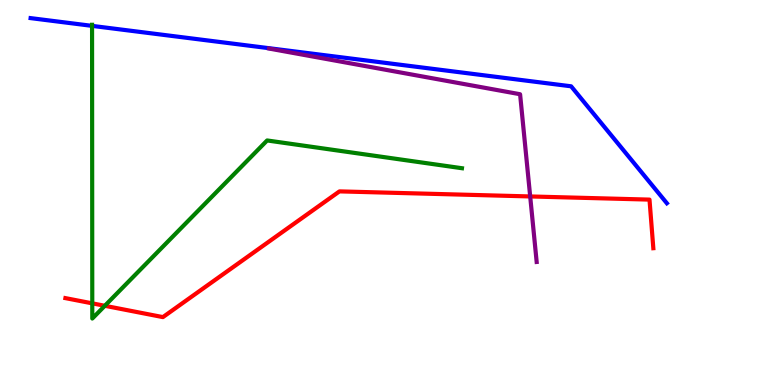[{'lines': ['blue', 'red'], 'intersections': []}, {'lines': ['green', 'red'], 'intersections': [{'x': 1.19, 'y': 2.12}, {'x': 1.35, 'y': 2.06}]}, {'lines': ['purple', 'red'], 'intersections': [{'x': 6.84, 'y': 4.9}]}, {'lines': ['blue', 'green'], 'intersections': [{'x': 1.19, 'y': 9.33}]}, {'lines': ['blue', 'purple'], 'intersections': []}, {'lines': ['green', 'purple'], 'intersections': []}]